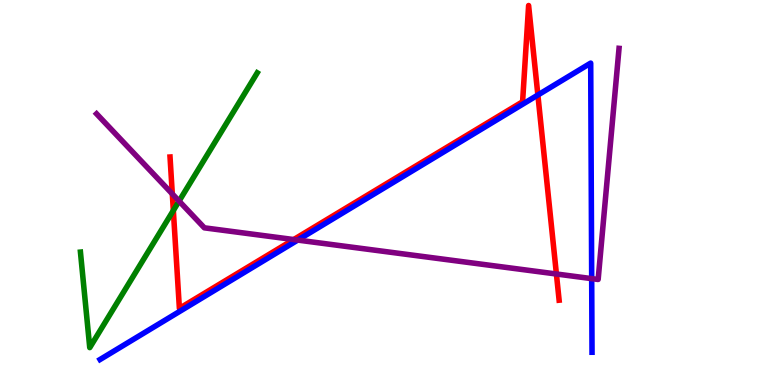[{'lines': ['blue', 'red'], 'intersections': [{'x': 6.94, 'y': 7.53}]}, {'lines': ['green', 'red'], 'intersections': [{'x': 2.24, 'y': 4.53}]}, {'lines': ['purple', 'red'], 'intersections': [{'x': 2.22, 'y': 4.96}, {'x': 3.79, 'y': 3.78}, {'x': 7.18, 'y': 2.88}]}, {'lines': ['blue', 'green'], 'intersections': []}, {'lines': ['blue', 'purple'], 'intersections': [{'x': 3.84, 'y': 3.76}, {'x': 7.63, 'y': 2.76}]}, {'lines': ['green', 'purple'], 'intersections': [{'x': 2.31, 'y': 4.78}]}]